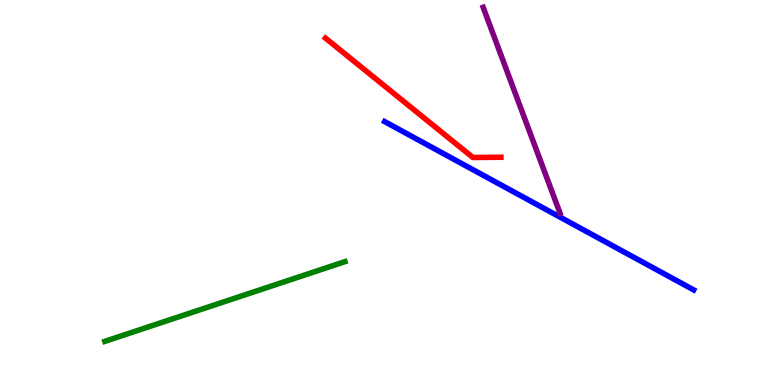[{'lines': ['blue', 'red'], 'intersections': []}, {'lines': ['green', 'red'], 'intersections': []}, {'lines': ['purple', 'red'], 'intersections': []}, {'lines': ['blue', 'green'], 'intersections': []}, {'lines': ['blue', 'purple'], 'intersections': []}, {'lines': ['green', 'purple'], 'intersections': []}]